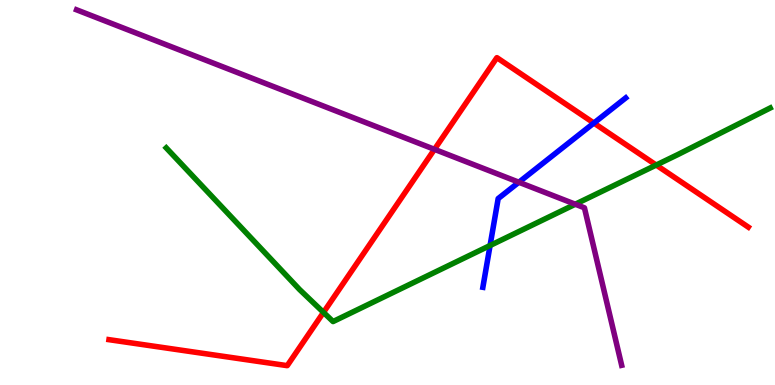[{'lines': ['blue', 'red'], 'intersections': [{'x': 7.66, 'y': 6.8}]}, {'lines': ['green', 'red'], 'intersections': [{'x': 4.17, 'y': 1.89}, {'x': 8.47, 'y': 5.71}]}, {'lines': ['purple', 'red'], 'intersections': [{'x': 5.61, 'y': 6.12}]}, {'lines': ['blue', 'green'], 'intersections': [{'x': 6.32, 'y': 3.62}]}, {'lines': ['blue', 'purple'], 'intersections': [{'x': 6.7, 'y': 5.27}]}, {'lines': ['green', 'purple'], 'intersections': [{'x': 7.42, 'y': 4.7}]}]